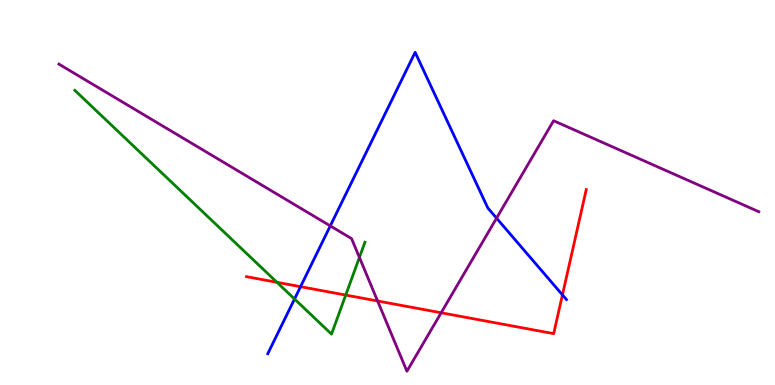[{'lines': ['blue', 'red'], 'intersections': [{'x': 3.88, 'y': 2.55}, {'x': 7.26, 'y': 2.34}]}, {'lines': ['green', 'red'], 'intersections': [{'x': 3.57, 'y': 2.67}, {'x': 4.46, 'y': 2.34}]}, {'lines': ['purple', 'red'], 'intersections': [{'x': 4.87, 'y': 2.18}, {'x': 5.69, 'y': 1.88}]}, {'lines': ['blue', 'green'], 'intersections': [{'x': 3.8, 'y': 2.23}]}, {'lines': ['blue', 'purple'], 'intersections': [{'x': 4.26, 'y': 4.13}, {'x': 6.41, 'y': 4.33}]}, {'lines': ['green', 'purple'], 'intersections': [{'x': 4.64, 'y': 3.31}]}]